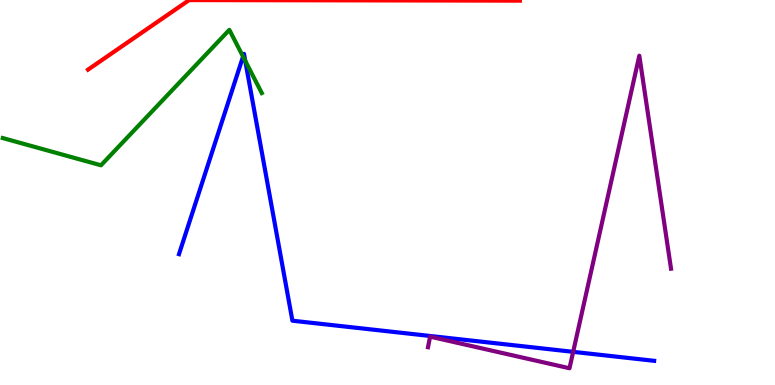[{'lines': ['blue', 'red'], 'intersections': []}, {'lines': ['green', 'red'], 'intersections': []}, {'lines': ['purple', 'red'], 'intersections': []}, {'lines': ['blue', 'green'], 'intersections': [{'x': 3.14, 'y': 8.53}, {'x': 3.16, 'y': 8.42}]}, {'lines': ['blue', 'purple'], 'intersections': [{'x': 7.4, 'y': 0.861}]}, {'lines': ['green', 'purple'], 'intersections': []}]